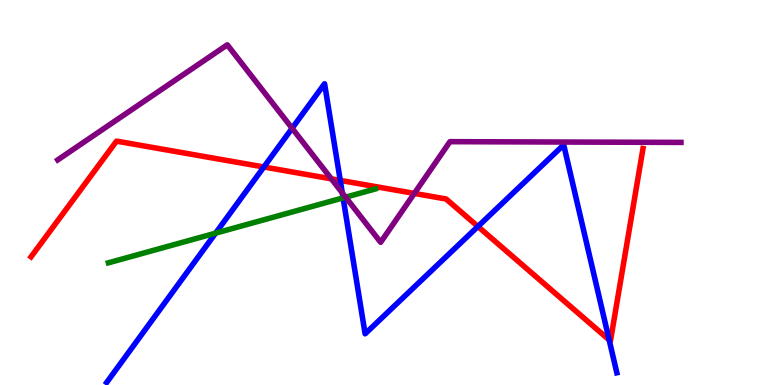[{'lines': ['blue', 'red'], 'intersections': [{'x': 3.4, 'y': 5.66}, {'x': 4.39, 'y': 5.31}, {'x': 6.17, 'y': 4.12}, {'x': 7.86, 'y': 1.17}]}, {'lines': ['green', 'red'], 'intersections': []}, {'lines': ['purple', 'red'], 'intersections': [{'x': 4.28, 'y': 5.35}, {'x': 5.35, 'y': 4.98}]}, {'lines': ['blue', 'green'], 'intersections': [{'x': 2.78, 'y': 3.94}, {'x': 4.43, 'y': 4.86}]}, {'lines': ['blue', 'purple'], 'intersections': [{'x': 3.77, 'y': 6.67}, {'x': 4.42, 'y': 4.99}]}, {'lines': ['green', 'purple'], 'intersections': [{'x': 4.46, 'y': 4.88}]}]